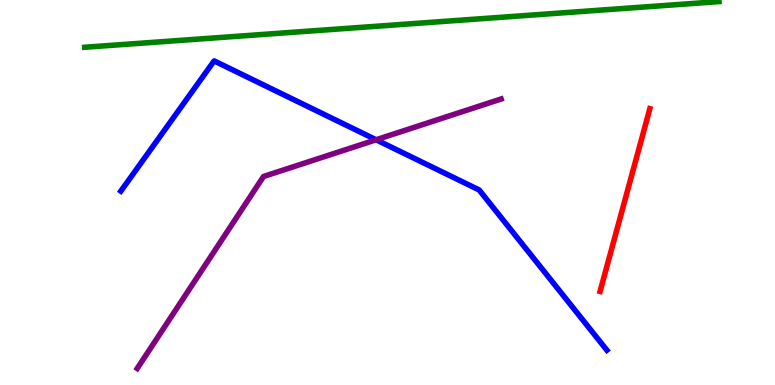[{'lines': ['blue', 'red'], 'intersections': []}, {'lines': ['green', 'red'], 'intersections': []}, {'lines': ['purple', 'red'], 'intersections': []}, {'lines': ['blue', 'green'], 'intersections': []}, {'lines': ['blue', 'purple'], 'intersections': [{'x': 4.85, 'y': 6.37}]}, {'lines': ['green', 'purple'], 'intersections': []}]